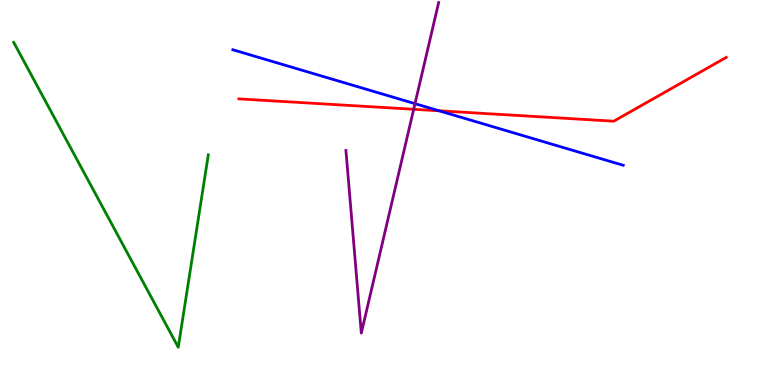[{'lines': ['blue', 'red'], 'intersections': [{'x': 5.67, 'y': 7.12}]}, {'lines': ['green', 'red'], 'intersections': []}, {'lines': ['purple', 'red'], 'intersections': [{'x': 5.34, 'y': 7.16}]}, {'lines': ['blue', 'green'], 'intersections': []}, {'lines': ['blue', 'purple'], 'intersections': [{'x': 5.35, 'y': 7.31}]}, {'lines': ['green', 'purple'], 'intersections': []}]